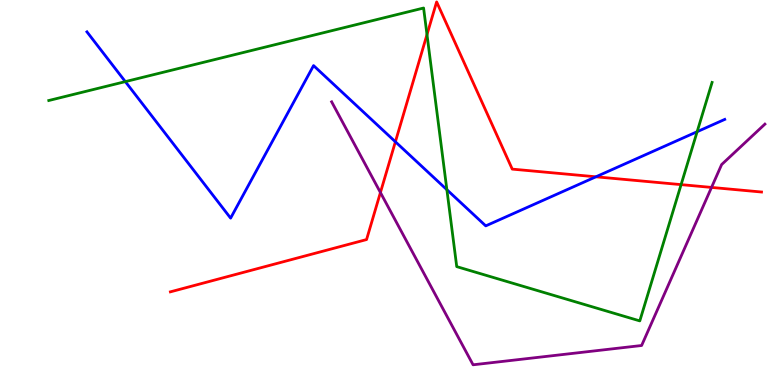[{'lines': ['blue', 'red'], 'intersections': [{'x': 5.1, 'y': 6.32}, {'x': 7.69, 'y': 5.41}]}, {'lines': ['green', 'red'], 'intersections': [{'x': 5.51, 'y': 9.1}, {'x': 8.79, 'y': 5.2}]}, {'lines': ['purple', 'red'], 'intersections': [{'x': 4.91, 'y': 5.0}, {'x': 9.18, 'y': 5.13}]}, {'lines': ['blue', 'green'], 'intersections': [{'x': 1.62, 'y': 7.88}, {'x': 5.77, 'y': 5.07}, {'x': 9.0, 'y': 6.58}]}, {'lines': ['blue', 'purple'], 'intersections': []}, {'lines': ['green', 'purple'], 'intersections': []}]